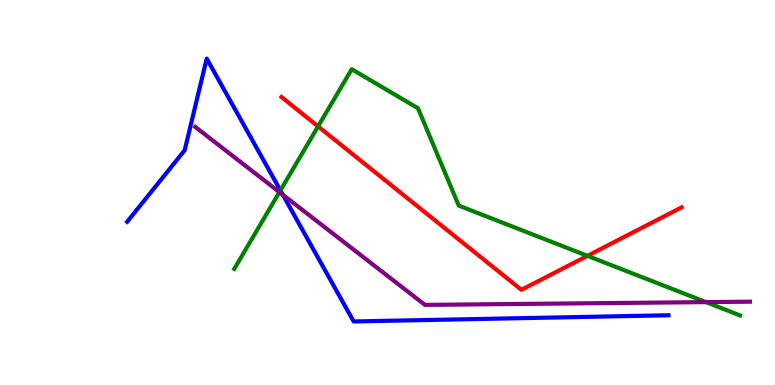[{'lines': ['blue', 'red'], 'intersections': []}, {'lines': ['green', 'red'], 'intersections': [{'x': 4.1, 'y': 6.72}, {'x': 7.58, 'y': 3.35}]}, {'lines': ['purple', 'red'], 'intersections': []}, {'lines': ['blue', 'green'], 'intersections': [{'x': 3.62, 'y': 5.05}]}, {'lines': ['blue', 'purple'], 'intersections': [{'x': 3.65, 'y': 4.94}]}, {'lines': ['green', 'purple'], 'intersections': [{'x': 3.61, 'y': 5.01}, {'x': 9.11, 'y': 2.15}]}]